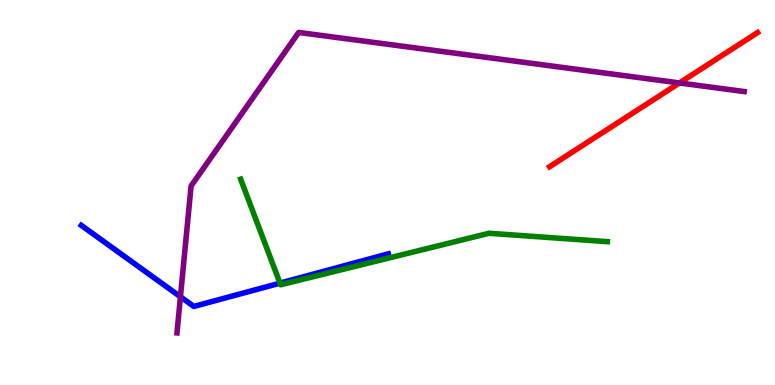[{'lines': ['blue', 'red'], 'intersections': []}, {'lines': ['green', 'red'], 'intersections': []}, {'lines': ['purple', 'red'], 'intersections': [{'x': 8.77, 'y': 7.85}]}, {'lines': ['blue', 'green'], 'intersections': [{'x': 3.61, 'y': 2.65}]}, {'lines': ['blue', 'purple'], 'intersections': [{'x': 2.33, 'y': 2.29}]}, {'lines': ['green', 'purple'], 'intersections': []}]